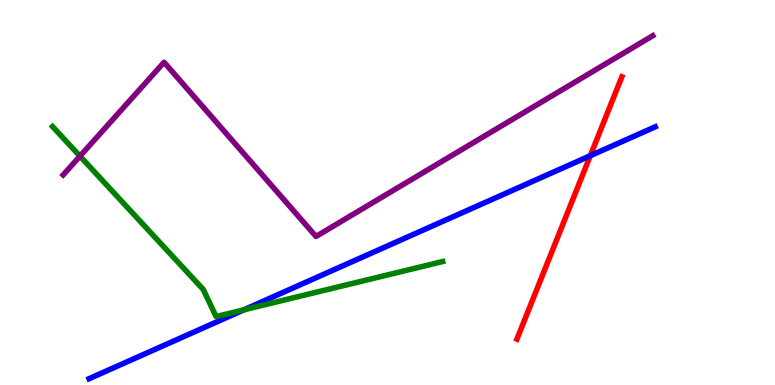[{'lines': ['blue', 'red'], 'intersections': [{'x': 7.62, 'y': 5.96}]}, {'lines': ['green', 'red'], 'intersections': []}, {'lines': ['purple', 'red'], 'intersections': []}, {'lines': ['blue', 'green'], 'intersections': [{'x': 3.15, 'y': 1.95}]}, {'lines': ['blue', 'purple'], 'intersections': []}, {'lines': ['green', 'purple'], 'intersections': [{'x': 1.03, 'y': 5.94}]}]